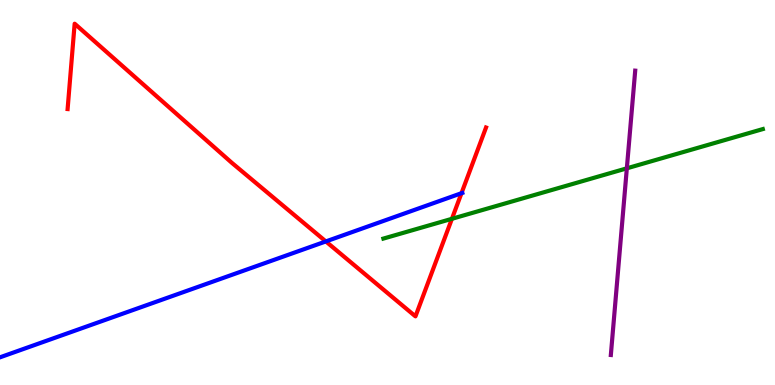[{'lines': ['blue', 'red'], 'intersections': [{'x': 4.2, 'y': 3.73}, {'x': 5.95, 'y': 4.98}]}, {'lines': ['green', 'red'], 'intersections': [{'x': 5.83, 'y': 4.32}]}, {'lines': ['purple', 'red'], 'intersections': []}, {'lines': ['blue', 'green'], 'intersections': []}, {'lines': ['blue', 'purple'], 'intersections': []}, {'lines': ['green', 'purple'], 'intersections': [{'x': 8.09, 'y': 5.63}]}]